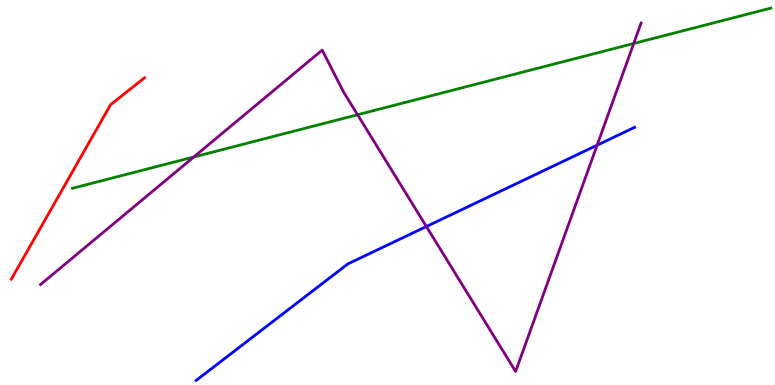[{'lines': ['blue', 'red'], 'intersections': []}, {'lines': ['green', 'red'], 'intersections': []}, {'lines': ['purple', 'red'], 'intersections': []}, {'lines': ['blue', 'green'], 'intersections': []}, {'lines': ['blue', 'purple'], 'intersections': [{'x': 5.5, 'y': 4.12}, {'x': 7.7, 'y': 6.23}]}, {'lines': ['green', 'purple'], 'intersections': [{'x': 2.5, 'y': 5.92}, {'x': 4.61, 'y': 7.02}, {'x': 8.18, 'y': 8.87}]}]